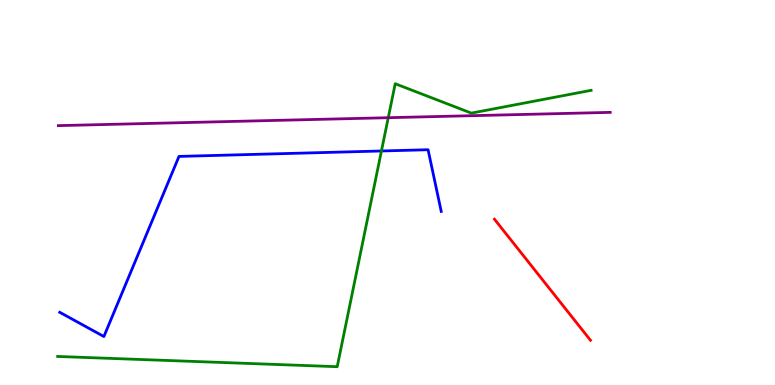[{'lines': ['blue', 'red'], 'intersections': []}, {'lines': ['green', 'red'], 'intersections': []}, {'lines': ['purple', 'red'], 'intersections': []}, {'lines': ['blue', 'green'], 'intersections': [{'x': 4.92, 'y': 6.08}]}, {'lines': ['blue', 'purple'], 'intersections': []}, {'lines': ['green', 'purple'], 'intersections': [{'x': 5.01, 'y': 6.94}]}]